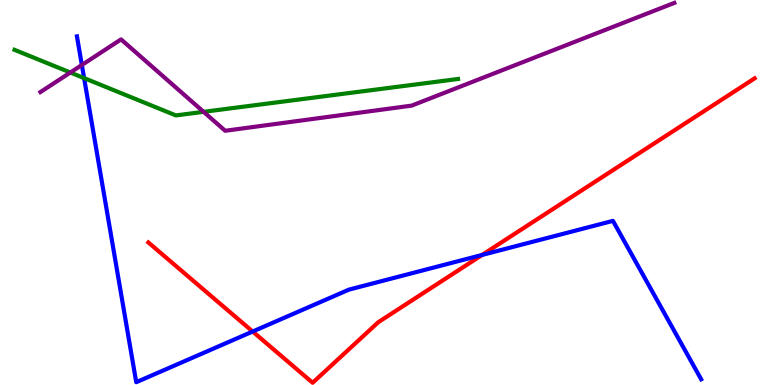[{'lines': ['blue', 'red'], 'intersections': [{'x': 3.26, 'y': 1.39}, {'x': 6.22, 'y': 3.38}]}, {'lines': ['green', 'red'], 'intersections': []}, {'lines': ['purple', 'red'], 'intersections': []}, {'lines': ['blue', 'green'], 'intersections': [{'x': 1.09, 'y': 7.97}]}, {'lines': ['blue', 'purple'], 'intersections': [{'x': 1.06, 'y': 8.31}]}, {'lines': ['green', 'purple'], 'intersections': [{'x': 0.908, 'y': 8.12}, {'x': 2.63, 'y': 7.1}]}]